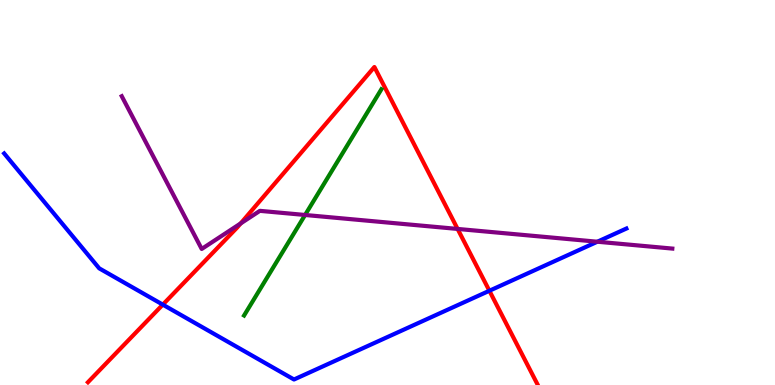[{'lines': ['blue', 'red'], 'intersections': [{'x': 2.1, 'y': 2.09}, {'x': 6.31, 'y': 2.45}]}, {'lines': ['green', 'red'], 'intersections': []}, {'lines': ['purple', 'red'], 'intersections': [{'x': 3.11, 'y': 4.2}, {'x': 5.9, 'y': 4.05}]}, {'lines': ['blue', 'green'], 'intersections': []}, {'lines': ['blue', 'purple'], 'intersections': [{'x': 7.71, 'y': 3.72}]}, {'lines': ['green', 'purple'], 'intersections': [{'x': 3.94, 'y': 4.42}]}]